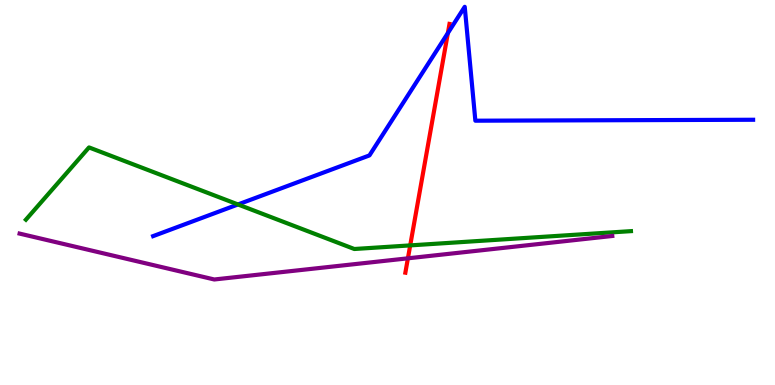[{'lines': ['blue', 'red'], 'intersections': [{'x': 5.78, 'y': 9.14}]}, {'lines': ['green', 'red'], 'intersections': [{'x': 5.29, 'y': 3.63}]}, {'lines': ['purple', 'red'], 'intersections': [{'x': 5.26, 'y': 3.29}]}, {'lines': ['blue', 'green'], 'intersections': [{'x': 3.07, 'y': 4.69}]}, {'lines': ['blue', 'purple'], 'intersections': []}, {'lines': ['green', 'purple'], 'intersections': []}]